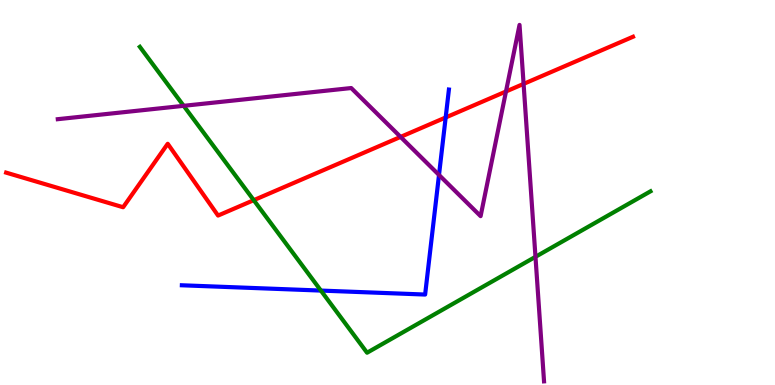[{'lines': ['blue', 'red'], 'intersections': [{'x': 5.75, 'y': 6.95}]}, {'lines': ['green', 'red'], 'intersections': [{'x': 3.27, 'y': 4.8}]}, {'lines': ['purple', 'red'], 'intersections': [{'x': 5.17, 'y': 6.44}, {'x': 6.53, 'y': 7.62}, {'x': 6.76, 'y': 7.82}]}, {'lines': ['blue', 'green'], 'intersections': [{'x': 4.14, 'y': 2.45}]}, {'lines': ['blue', 'purple'], 'intersections': [{'x': 5.66, 'y': 5.46}]}, {'lines': ['green', 'purple'], 'intersections': [{'x': 2.37, 'y': 7.25}, {'x': 6.91, 'y': 3.33}]}]